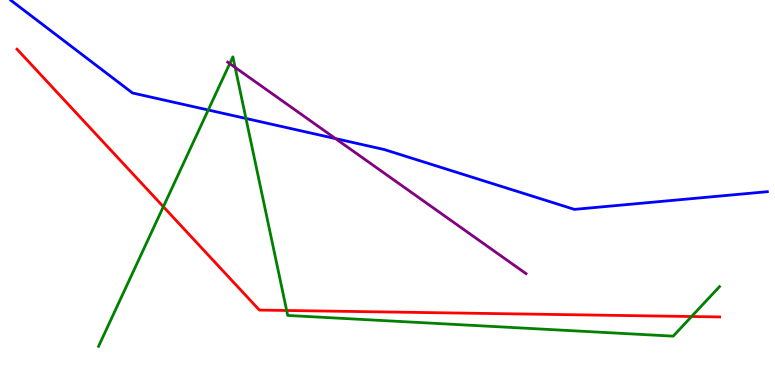[{'lines': ['blue', 'red'], 'intersections': []}, {'lines': ['green', 'red'], 'intersections': [{'x': 2.11, 'y': 4.63}, {'x': 3.7, 'y': 1.94}, {'x': 8.92, 'y': 1.78}]}, {'lines': ['purple', 'red'], 'intersections': []}, {'lines': ['blue', 'green'], 'intersections': [{'x': 2.69, 'y': 7.14}, {'x': 3.17, 'y': 6.92}]}, {'lines': ['blue', 'purple'], 'intersections': [{'x': 4.33, 'y': 6.4}]}, {'lines': ['green', 'purple'], 'intersections': [{'x': 2.96, 'y': 8.35}, {'x': 3.03, 'y': 8.25}]}]